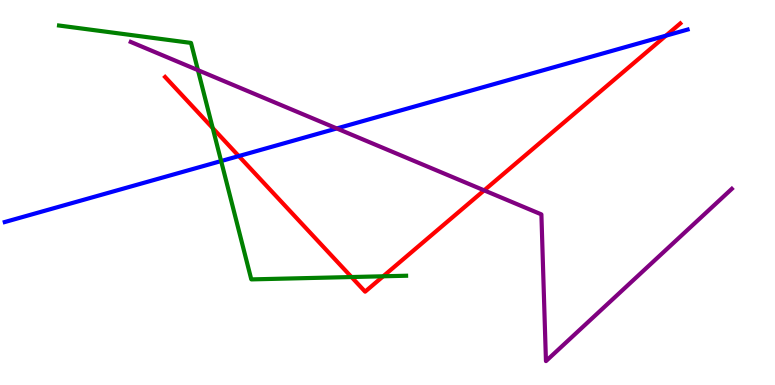[{'lines': ['blue', 'red'], 'intersections': [{'x': 3.08, 'y': 5.95}, {'x': 8.59, 'y': 9.07}]}, {'lines': ['green', 'red'], 'intersections': [{'x': 2.74, 'y': 6.67}, {'x': 4.54, 'y': 2.8}, {'x': 4.94, 'y': 2.82}]}, {'lines': ['purple', 'red'], 'intersections': [{'x': 6.25, 'y': 5.06}]}, {'lines': ['blue', 'green'], 'intersections': [{'x': 2.85, 'y': 5.82}]}, {'lines': ['blue', 'purple'], 'intersections': [{'x': 4.35, 'y': 6.66}]}, {'lines': ['green', 'purple'], 'intersections': [{'x': 2.55, 'y': 8.18}]}]